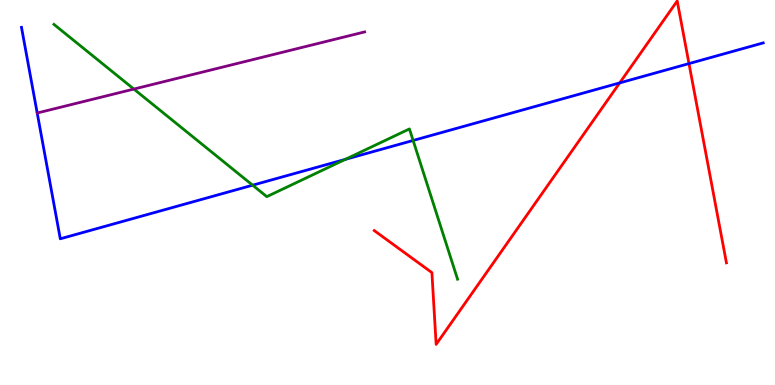[{'lines': ['blue', 'red'], 'intersections': [{'x': 8.0, 'y': 7.85}, {'x': 8.89, 'y': 8.35}]}, {'lines': ['green', 'red'], 'intersections': []}, {'lines': ['purple', 'red'], 'intersections': []}, {'lines': ['blue', 'green'], 'intersections': [{'x': 3.26, 'y': 5.19}, {'x': 4.46, 'y': 5.86}, {'x': 5.33, 'y': 6.35}]}, {'lines': ['blue', 'purple'], 'intersections': []}, {'lines': ['green', 'purple'], 'intersections': [{'x': 1.73, 'y': 7.69}]}]